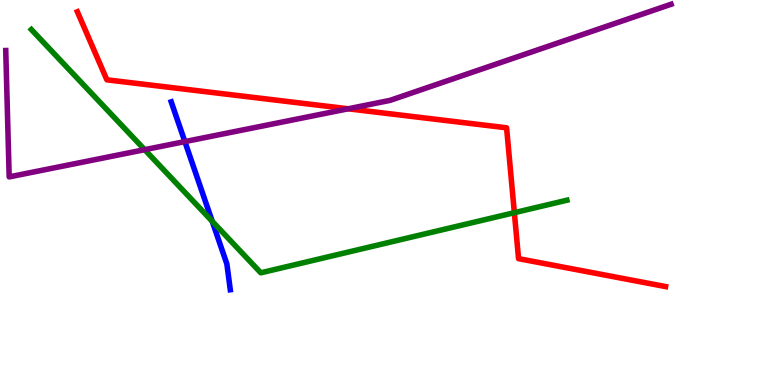[{'lines': ['blue', 'red'], 'intersections': []}, {'lines': ['green', 'red'], 'intersections': [{'x': 6.64, 'y': 4.48}]}, {'lines': ['purple', 'red'], 'intersections': [{'x': 4.49, 'y': 7.17}]}, {'lines': ['blue', 'green'], 'intersections': [{'x': 2.74, 'y': 4.25}]}, {'lines': ['blue', 'purple'], 'intersections': [{'x': 2.39, 'y': 6.32}]}, {'lines': ['green', 'purple'], 'intersections': [{'x': 1.87, 'y': 6.11}]}]